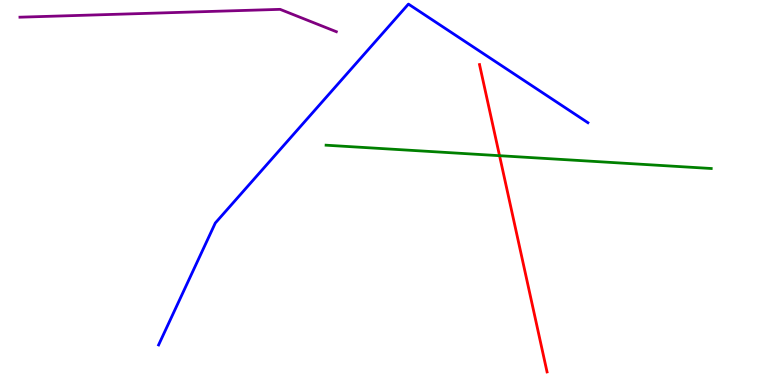[{'lines': ['blue', 'red'], 'intersections': []}, {'lines': ['green', 'red'], 'intersections': [{'x': 6.45, 'y': 5.96}]}, {'lines': ['purple', 'red'], 'intersections': []}, {'lines': ['blue', 'green'], 'intersections': []}, {'lines': ['blue', 'purple'], 'intersections': []}, {'lines': ['green', 'purple'], 'intersections': []}]